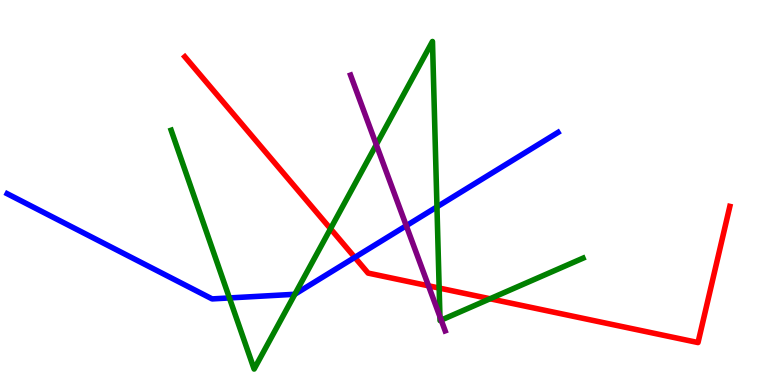[{'lines': ['blue', 'red'], 'intersections': [{'x': 4.58, 'y': 3.31}]}, {'lines': ['green', 'red'], 'intersections': [{'x': 4.26, 'y': 4.06}, {'x': 5.67, 'y': 2.52}, {'x': 6.32, 'y': 2.24}]}, {'lines': ['purple', 'red'], 'intersections': [{'x': 5.53, 'y': 2.58}]}, {'lines': ['blue', 'green'], 'intersections': [{'x': 2.96, 'y': 2.26}, {'x': 3.8, 'y': 2.36}, {'x': 5.64, 'y': 4.63}]}, {'lines': ['blue', 'purple'], 'intersections': [{'x': 5.24, 'y': 4.14}]}, {'lines': ['green', 'purple'], 'intersections': [{'x': 4.86, 'y': 6.24}, {'x': 5.68, 'y': 1.77}, {'x': 5.69, 'y': 1.69}]}]